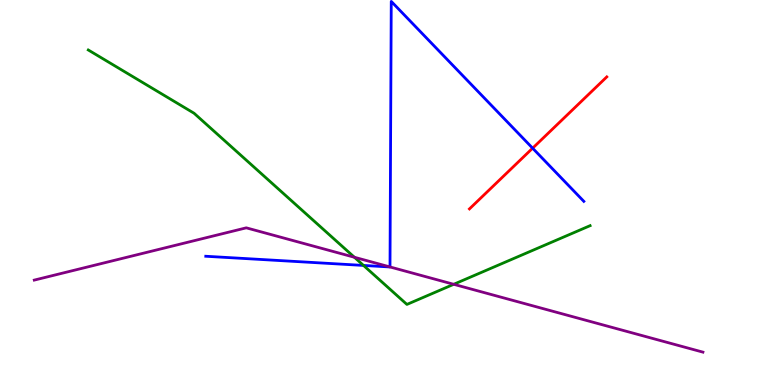[{'lines': ['blue', 'red'], 'intersections': [{'x': 6.87, 'y': 6.15}]}, {'lines': ['green', 'red'], 'intersections': []}, {'lines': ['purple', 'red'], 'intersections': []}, {'lines': ['blue', 'green'], 'intersections': [{'x': 4.69, 'y': 3.11}]}, {'lines': ['blue', 'purple'], 'intersections': [{'x': 5.03, 'y': 3.07}]}, {'lines': ['green', 'purple'], 'intersections': [{'x': 4.57, 'y': 3.32}, {'x': 5.85, 'y': 2.62}]}]